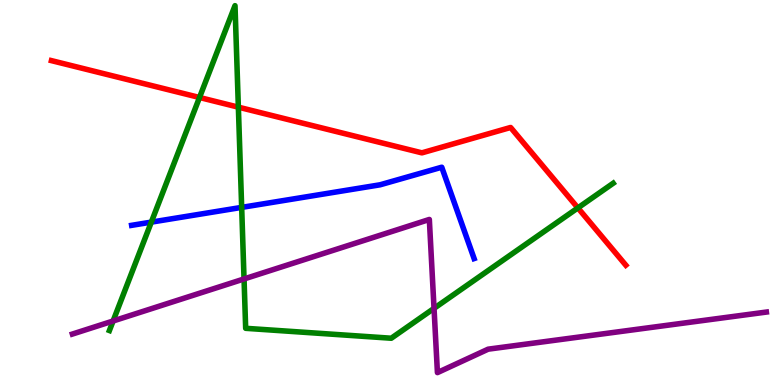[{'lines': ['blue', 'red'], 'intersections': []}, {'lines': ['green', 'red'], 'intersections': [{'x': 2.57, 'y': 7.47}, {'x': 3.08, 'y': 7.22}, {'x': 7.46, 'y': 4.6}]}, {'lines': ['purple', 'red'], 'intersections': []}, {'lines': ['blue', 'green'], 'intersections': [{'x': 1.95, 'y': 4.23}, {'x': 3.12, 'y': 4.61}]}, {'lines': ['blue', 'purple'], 'intersections': []}, {'lines': ['green', 'purple'], 'intersections': [{'x': 1.46, 'y': 1.66}, {'x': 3.15, 'y': 2.75}, {'x': 5.6, 'y': 1.99}]}]